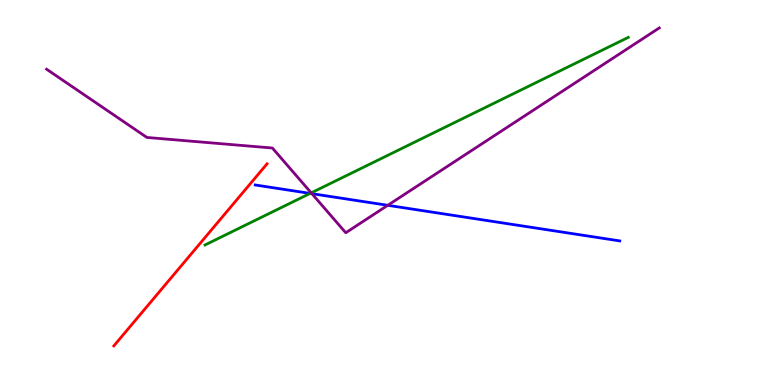[{'lines': ['blue', 'red'], 'intersections': []}, {'lines': ['green', 'red'], 'intersections': []}, {'lines': ['purple', 'red'], 'intersections': []}, {'lines': ['blue', 'green'], 'intersections': [{'x': 4.0, 'y': 4.98}]}, {'lines': ['blue', 'purple'], 'intersections': [{'x': 4.02, 'y': 4.97}, {'x': 5.0, 'y': 4.67}]}, {'lines': ['green', 'purple'], 'intersections': [{'x': 4.02, 'y': 4.99}]}]